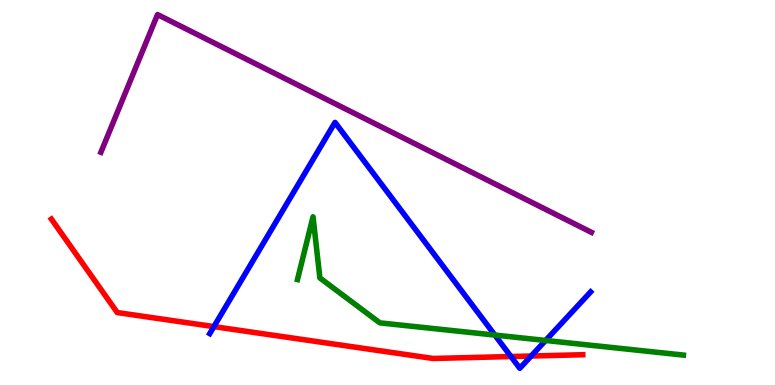[{'lines': ['blue', 'red'], 'intersections': [{'x': 2.76, 'y': 1.52}, {'x': 6.59, 'y': 0.74}, {'x': 6.85, 'y': 0.753}]}, {'lines': ['green', 'red'], 'intersections': []}, {'lines': ['purple', 'red'], 'intersections': []}, {'lines': ['blue', 'green'], 'intersections': [{'x': 6.39, 'y': 1.3}, {'x': 7.04, 'y': 1.16}]}, {'lines': ['blue', 'purple'], 'intersections': []}, {'lines': ['green', 'purple'], 'intersections': []}]